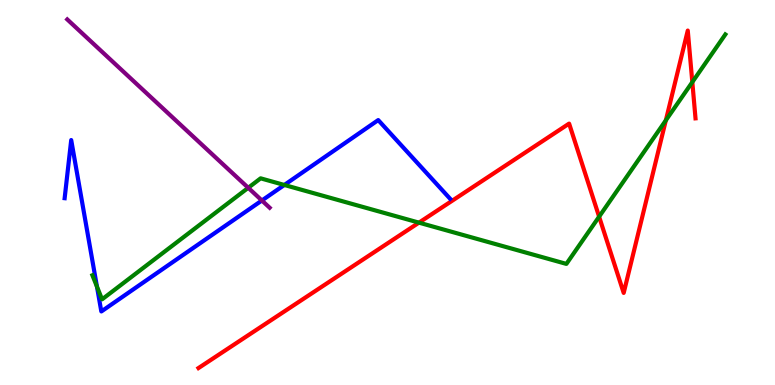[{'lines': ['blue', 'red'], 'intersections': []}, {'lines': ['green', 'red'], 'intersections': [{'x': 5.41, 'y': 4.22}, {'x': 7.73, 'y': 4.37}, {'x': 8.59, 'y': 6.87}, {'x': 8.93, 'y': 7.87}]}, {'lines': ['purple', 'red'], 'intersections': []}, {'lines': ['blue', 'green'], 'intersections': [{'x': 1.25, 'y': 2.56}, {'x': 3.67, 'y': 5.2}]}, {'lines': ['blue', 'purple'], 'intersections': [{'x': 3.38, 'y': 4.79}]}, {'lines': ['green', 'purple'], 'intersections': [{'x': 3.2, 'y': 5.12}]}]